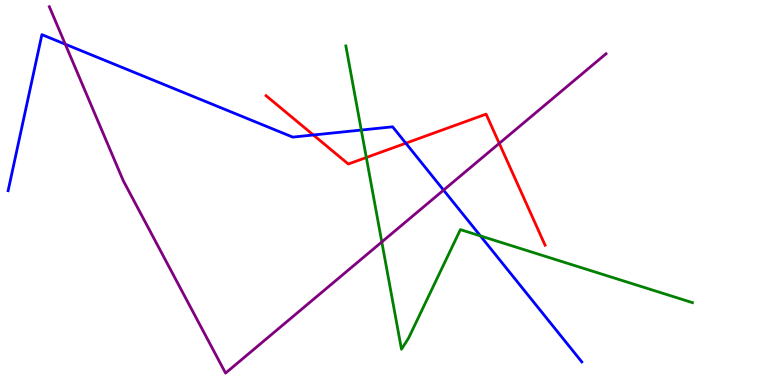[{'lines': ['blue', 'red'], 'intersections': [{'x': 4.04, 'y': 6.49}, {'x': 5.24, 'y': 6.28}]}, {'lines': ['green', 'red'], 'intersections': [{'x': 4.73, 'y': 5.91}]}, {'lines': ['purple', 'red'], 'intersections': [{'x': 6.44, 'y': 6.28}]}, {'lines': ['blue', 'green'], 'intersections': [{'x': 4.66, 'y': 6.62}, {'x': 6.2, 'y': 3.87}]}, {'lines': ['blue', 'purple'], 'intersections': [{'x': 0.842, 'y': 8.85}, {'x': 5.72, 'y': 5.06}]}, {'lines': ['green', 'purple'], 'intersections': [{'x': 4.93, 'y': 3.72}]}]